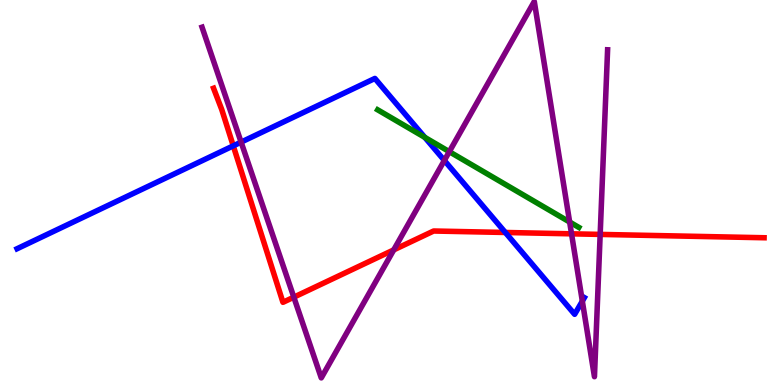[{'lines': ['blue', 'red'], 'intersections': [{'x': 3.01, 'y': 6.21}, {'x': 6.52, 'y': 3.96}]}, {'lines': ['green', 'red'], 'intersections': []}, {'lines': ['purple', 'red'], 'intersections': [{'x': 3.79, 'y': 2.28}, {'x': 5.08, 'y': 3.51}, {'x': 7.37, 'y': 3.93}, {'x': 7.74, 'y': 3.91}]}, {'lines': ['blue', 'green'], 'intersections': [{'x': 5.48, 'y': 6.43}]}, {'lines': ['blue', 'purple'], 'intersections': [{'x': 3.11, 'y': 6.31}, {'x': 5.73, 'y': 5.83}, {'x': 7.51, 'y': 2.18}]}, {'lines': ['green', 'purple'], 'intersections': [{'x': 5.8, 'y': 6.06}, {'x': 7.35, 'y': 4.23}]}]